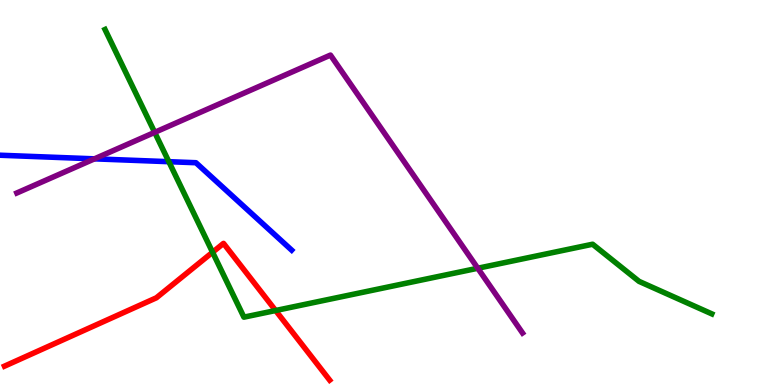[{'lines': ['blue', 'red'], 'intersections': []}, {'lines': ['green', 'red'], 'intersections': [{'x': 2.74, 'y': 3.45}, {'x': 3.56, 'y': 1.93}]}, {'lines': ['purple', 'red'], 'intersections': []}, {'lines': ['blue', 'green'], 'intersections': [{'x': 2.18, 'y': 5.8}]}, {'lines': ['blue', 'purple'], 'intersections': [{'x': 1.22, 'y': 5.87}]}, {'lines': ['green', 'purple'], 'intersections': [{'x': 2.0, 'y': 6.56}, {'x': 6.16, 'y': 3.03}]}]